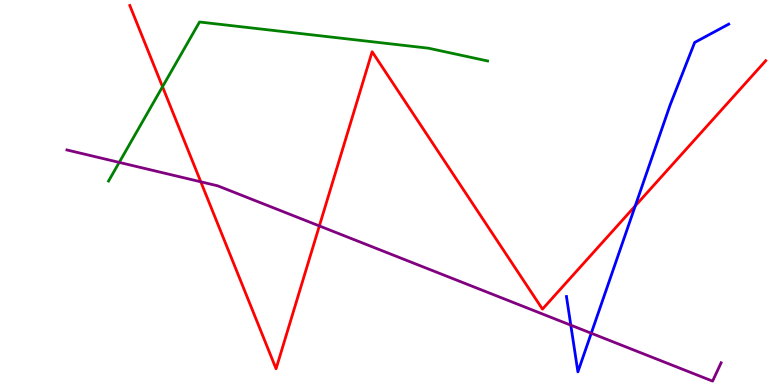[{'lines': ['blue', 'red'], 'intersections': [{'x': 8.2, 'y': 4.65}]}, {'lines': ['green', 'red'], 'intersections': [{'x': 2.1, 'y': 7.75}]}, {'lines': ['purple', 'red'], 'intersections': [{'x': 2.59, 'y': 5.28}, {'x': 4.12, 'y': 4.13}]}, {'lines': ['blue', 'green'], 'intersections': []}, {'lines': ['blue', 'purple'], 'intersections': [{'x': 7.37, 'y': 1.55}, {'x': 7.63, 'y': 1.34}]}, {'lines': ['green', 'purple'], 'intersections': [{'x': 1.54, 'y': 5.78}]}]